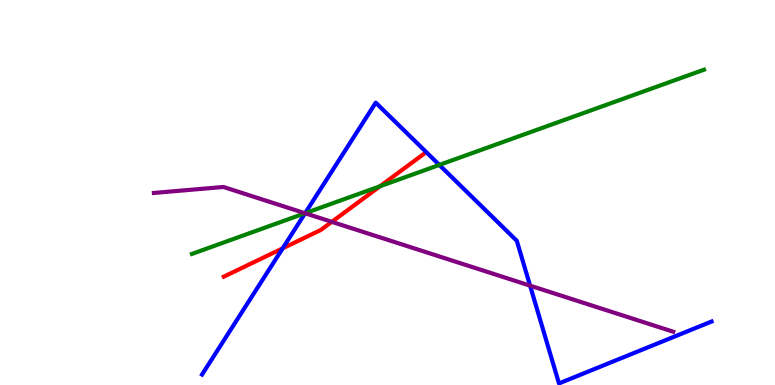[{'lines': ['blue', 'red'], 'intersections': [{'x': 3.65, 'y': 3.55}]}, {'lines': ['green', 'red'], 'intersections': [{'x': 4.9, 'y': 5.16}]}, {'lines': ['purple', 'red'], 'intersections': [{'x': 4.28, 'y': 4.24}]}, {'lines': ['blue', 'green'], 'intersections': [{'x': 3.94, 'y': 4.46}, {'x': 5.67, 'y': 5.72}]}, {'lines': ['blue', 'purple'], 'intersections': [{'x': 3.94, 'y': 4.46}, {'x': 6.84, 'y': 2.58}]}, {'lines': ['green', 'purple'], 'intersections': [{'x': 3.94, 'y': 4.46}]}]